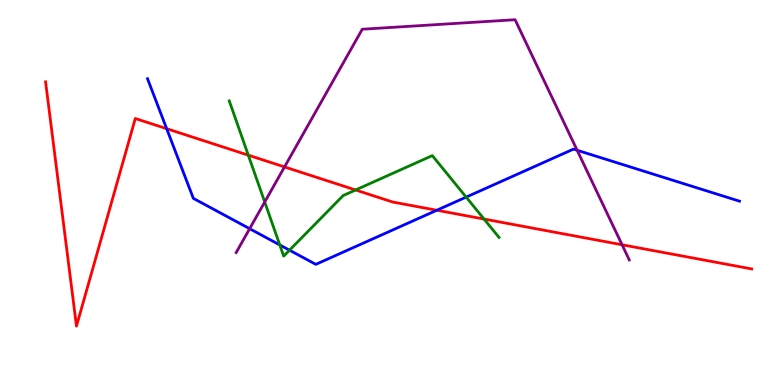[{'lines': ['blue', 'red'], 'intersections': [{'x': 2.15, 'y': 6.66}, {'x': 5.64, 'y': 4.54}]}, {'lines': ['green', 'red'], 'intersections': [{'x': 3.2, 'y': 5.97}, {'x': 4.59, 'y': 5.07}, {'x': 6.25, 'y': 4.31}]}, {'lines': ['purple', 'red'], 'intersections': [{'x': 3.67, 'y': 5.66}, {'x': 8.03, 'y': 3.64}]}, {'lines': ['blue', 'green'], 'intersections': [{'x': 3.61, 'y': 3.64}, {'x': 3.74, 'y': 3.5}, {'x': 6.01, 'y': 4.88}]}, {'lines': ['blue', 'purple'], 'intersections': [{'x': 3.22, 'y': 4.06}, {'x': 7.45, 'y': 6.1}]}, {'lines': ['green', 'purple'], 'intersections': [{'x': 3.42, 'y': 4.75}]}]